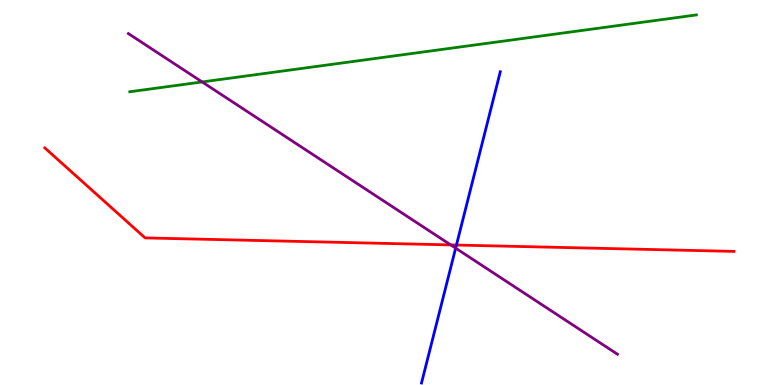[{'lines': ['blue', 'red'], 'intersections': [{'x': 5.89, 'y': 3.64}]}, {'lines': ['green', 'red'], 'intersections': []}, {'lines': ['purple', 'red'], 'intersections': [{'x': 5.82, 'y': 3.64}]}, {'lines': ['blue', 'green'], 'intersections': []}, {'lines': ['blue', 'purple'], 'intersections': [{'x': 5.88, 'y': 3.55}]}, {'lines': ['green', 'purple'], 'intersections': [{'x': 2.61, 'y': 7.87}]}]